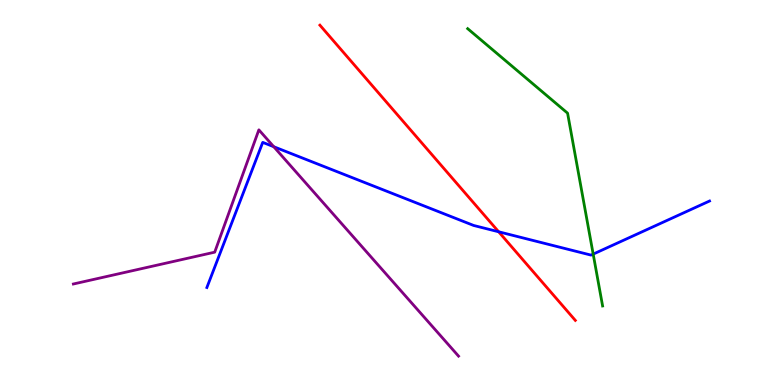[{'lines': ['blue', 'red'], 'intersections': [{'x': 6.43, 'y': 3.98}]}, {'lines': ['green', 'red'], 'intersections': []}, {'lines': ['purple', 'red'], 'intersections': []}, {'lines': ['blue', 'green'], 'intersections': [{'x': 7.65, 'y': 3.4}]}, {'lines': ['blue', 'purple'], 'intersections': [{'x': 3.53, 'y': 6.19}]}, {'lines': ['green', 'purple'], 'intersections': []}]